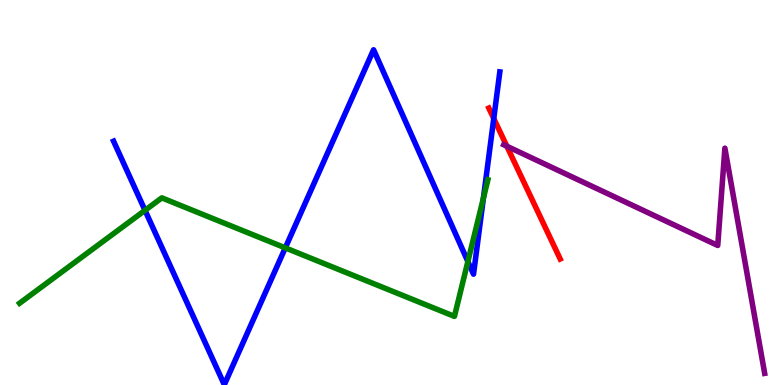[{'lines': ['blue', 'red'], 'intersections': [{'x': 6.37, 'y': 6.92}]}, {'lines': ['green', 'red'], 'intersections': []}, {'lines': ['purple', 'red'], 'intersections': [{'x': 6.54, 'y': 6.2}]}, {'lines': ['blue', 'green'], 'intersections': [{'x': 1.87, 'y': 4.54}, {'x': 3.68, 'y': 3.56}, {'x': 6.04, 'y': 3.21}, {'x': 6.24, 'y': 4.85}]}, {'lines': ['blue', 'purple'], 'intersections': []}, {'lines': ['green', 'purple'], 'intersections': []}]